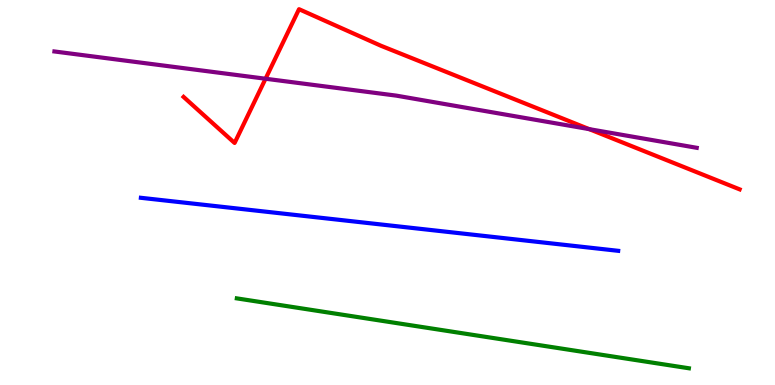[{'lines': ['blue', 'red'], 'intersections': []}, {'lines': ['green', 'red'], 'intersections': []}, {'lines': ['purple', 'red'], 'intersections': [{'x': 3.43, 'y': 7.95}, {'x': 7.6, 'y': 6.65}]}, {'lines': ['blue', 'green'], 'intersections': []}, {'lines': ['blue', 'purple'], 'intersections': []}, {'lines': ['green', 'purple'], 'intersections': []}]